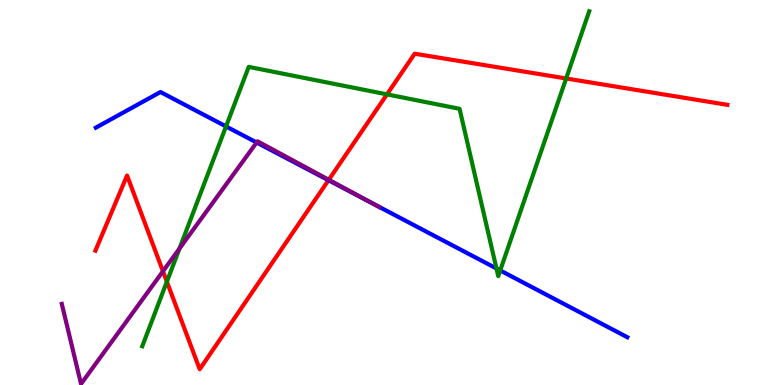[{'lines': ['blue', 'red'], 'intersections': [{'x': 4.24, 'y': 5.32}]}, {'lines': ['green', 'red'], 'intersections': [{'x': 2.15, 'y': 2.68}, {'x': 4.99, 'y': 7.55}, {'x': 7.31, 'y': 7.96}]}, {'lines': ['purple', 'red'], 'intersections': [{'x': 2.1, 'y': 2.95}, {'x': 4.24, 'y': 5.33}]}, {'lines': ['blue', 'green'], 'intersections': [{'x': 2.92, 'y': 6.72}, {'x': 6.41, 'y': 3.03}, {'x': 6.45, 'y': 2.98}]}, {'lines': ['blue', 'purple'], 'intersections': [{'x': 3.31, 'y': 6.3}, {'x': 4.8, 'y': 4.73}]}, {'lines': ['green', 'purple'], 'intersections': [{'x': 2.32, 'y': 3.54}]}]